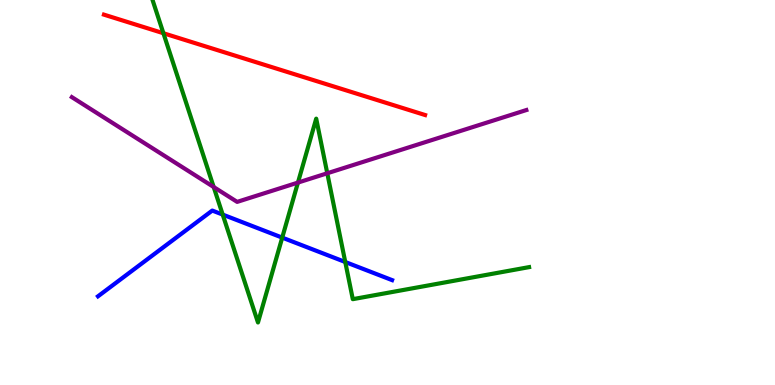[{'lines': ['blue', 'red'], 'intersections': []}, {'lines': ['green', 'red'], 'intersections': [{'x': 2.11, 'y': 9.14}]}, {'lines': ['purple', 'red'], 'intersections': []}, {'lines': ['blue', 'green'], 'intersections': [{'x': 2.87, 'y': 4.43}, {'x': 3.64, 'y': 3.83}, {'x': 4.46, 'y': 3.19}]}, {'lines': ['blue', 'purple'], 'intersections': []}, {'lines': ['green', 'purple'], 'intersections': [{'x': 2.76, 'y': 5.14}, {'x': 3.84, 'y': 5.26}, {'x': 4.22, 'y': 5.5}]}]